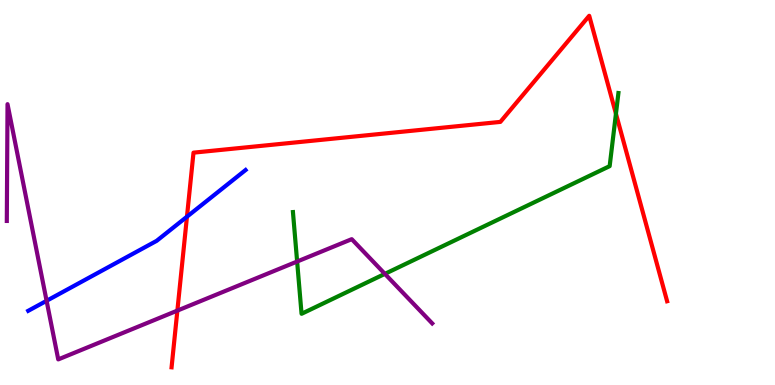[{'lines': ['blue', 'red'], 'intersections': [{'x': 2.41, 'y': 4.37}]}, {'lines': ['green', 'red'], 'intersections': [{'x': 7.95, 'y': 7.05}]}, {'lines': ['purple', 'red'], 'intersections': [{'x': 2.29, 'y': 1.93}]}, {'lines': ['blue', 'green'], 'intersections': []}, {'lines': ['blue', 'purple'], 'intersections': [{'x': 0.601, 'y': 2.19}]}, {'lines': ['green', 'purple'], 'intersections': [{'x': 3.83, 'y': 3.21}, {'x': 4.97, 'y': 2.89}]}]